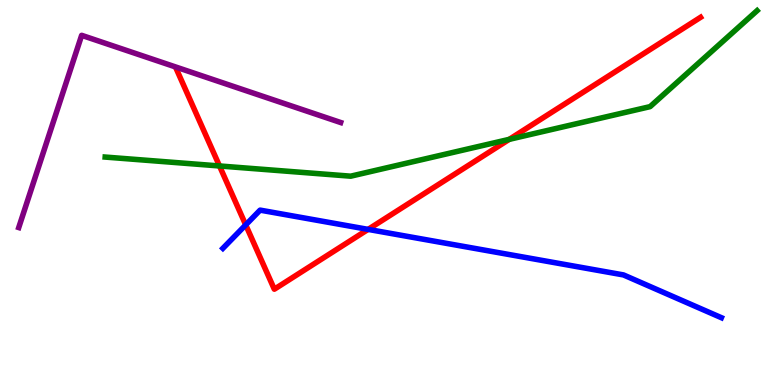[{'lines': ['blue', 'red'], 'intersections': [{'x': 3.17, 'y': 4.16}, {'x': 4.75, 'y': 4.04}]}, {'lines': ['green', 'red'], 'intersections': [{'x': 2.83, 'y': 5.69}, {'x': 6.57, 'y': 6.38}]}, {'lines': ['purple', 'red'], 'intersections': []}, {'lines': ['blue', 'green'], 'intersections': []}, {'lines': ['blue', 'purple'], 'intersections': []}, {'lines': ['green', 'purple'], 'intersections': []}]